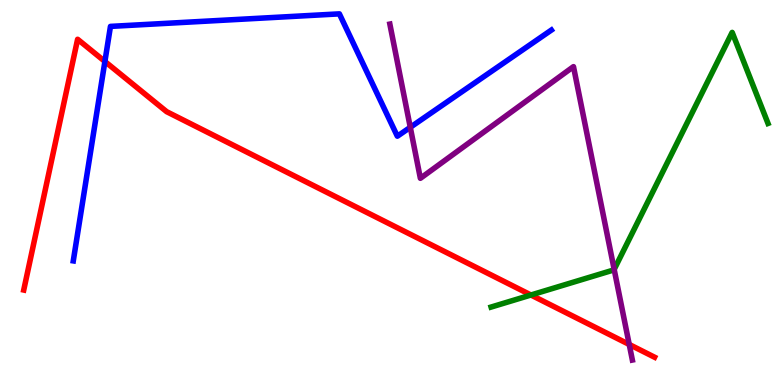[{'lines': ['blue', 'red'], 'intersections': [{'x': 1.35, 'y': 8.4}]}, {'lines': ['green', 'red'], 'intersections': [{'x': 6.85, 'y': 2.34}]}, {'lines': ['purple', 'red'], 'intersections': [{'x': 8.12, 'y': 1.05}]}, {'lines': ['blue', 'green'], 'intersections': []}, {'lines': ['blue', 'purple'], 'intersections': [{'x': 5.29, 'y': 6.69}]}, {'lines': ['green', 'purple'], 'intersections': [{'x': 7.92, 'y': 3.0}]}]